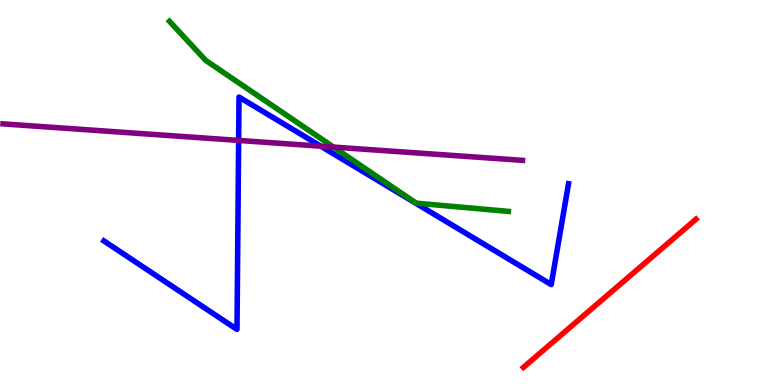[{'lines': ['blue', 'red'], 'intersections': []}, {'lines': ['green', 'red'], 'intersections': []}, {'lines': ['purple', 'red'], 'intersections': []}, {'lines': ['blue', 'green'], 'intersections': []}, {'lines': ['blue', 'purple'], 'intersections': [{'x': 3.08, 'y': 6.35}, {'x': 4.14, 'y': 6.2}]}, {'lines': ['green', 'purple'], 'intersections': [{'x': 4.3, 'y': 6.18}]}]